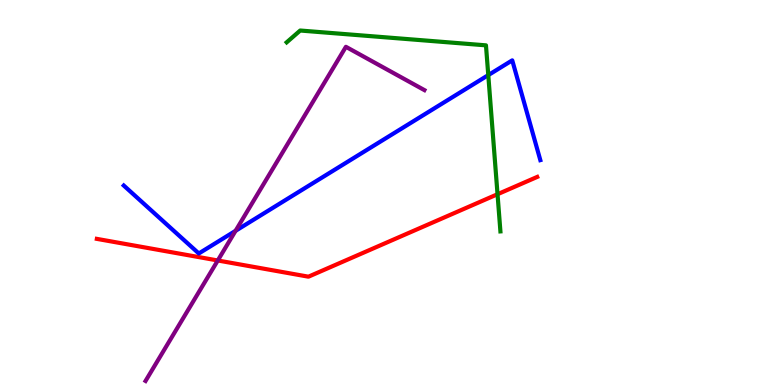[{'lines': ['blue', 'red'], 'intersections': []}, {'lines': ['green', 'red'], 'intersections': [{'x': 6.42, 'y': 4.96}]}, {'lines': ['purple', 'red'], 'intersections': [{'x': 2.81, 'y': 3.23}]}, {'lines': ['blue', 'green'], 'intersections': [{'x': 6.3, 'y': 8.05}]}, {'lines': ['blue', 'purple'], 'intersections': [{'x': 3.04, 'y': 4.0}]}, {'lines': ['green', 'purple'], 'intersections': []}]